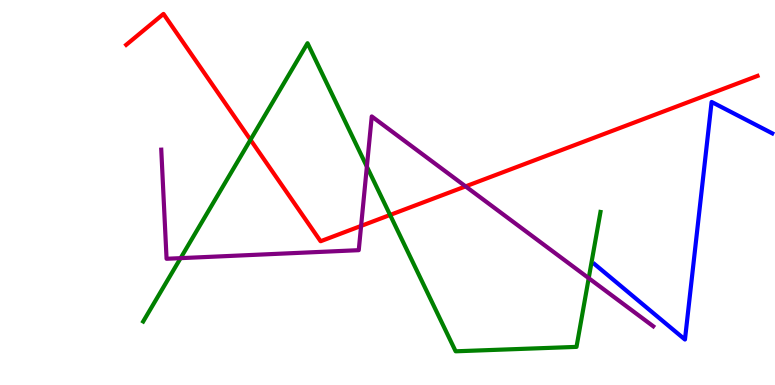[{'lines': ['blue', 'red'], 'intersections': []}, {'lines': ['green', 'red'], 'intersections': [{'x': 3.23, 'y': 6.37}, {'x': 5.03, 'y': 4.42}]}, {'lines': ['purple', 'red'], 'intersections': [{'x': 4.66, 'y': 4.13}, {'x': 6.01, 'y': 5.16}]}, {'lines': ['blue', 'green'], 'intersections': []}, {'lines': ['blue', 'purple'], 'intersections': []}, {'lines': ['green', 'purple'], 'intersections': [{'x': 2.33, 'y': 3.29}, {'x': 4.73, 'y': 5.67}, {'x': 7.6, 'y': 2.77}]}]